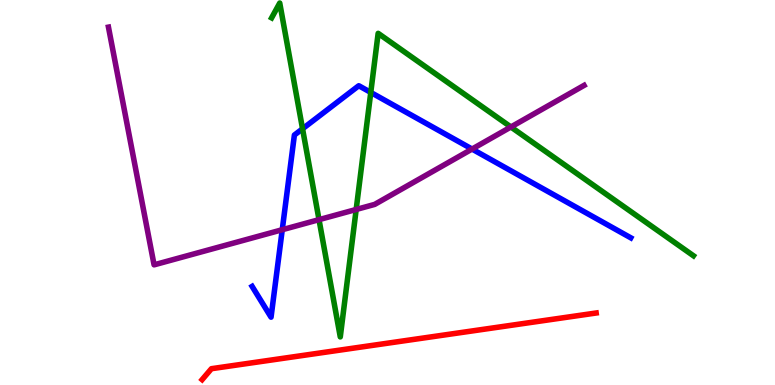[{'lines': ['blue', 'red'], 'intersections': []}, {'lines': ['green', 'red'], 'intersections': []}, {'lines': ['purple', 'red'], 'intersections': []}, {'lines': ['blue', 'green'], 'intersections': [{'x': 3.9, 'y': 6.65}, {'x': 4.78, 'y': 7.6}]}, {'lines': ['blue', 'purple'], 'intersections': [{'x': 3.64, 'y': 4.03}, {'x': 6.09, 'y': 6.13}]}, {'lines': ['green', 'purple'], 'intersections': [{'x': 4.12, 'y': 4.29}, {'x': 4.6, 'y': 4.56}, {'x': 6.59, 'y': 6.7}]}]